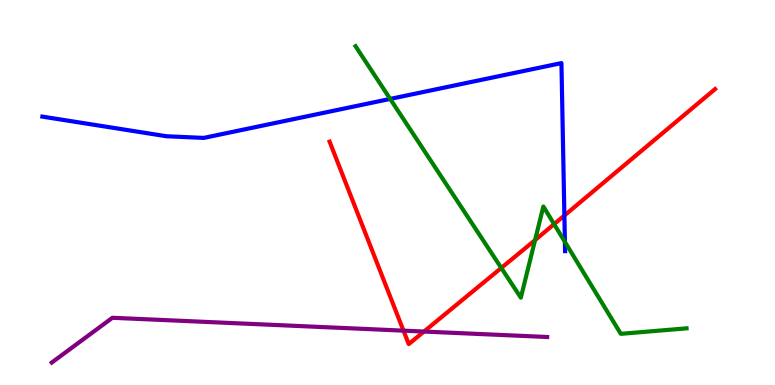[{'lines': ['blue', 'red'], 'intersections': [{'x': 7.28, 'y': 4.4}]}, {'lines': ['green', 'red'], 'intersections': [{'x': 6.47, 'y': 3.04}, {'x': 6.9, 'y': 3.76}, {'x': 7.15, 'y': 4.18}]}, {'lines': ['purple', 'red'], 'intersections': [{'x': 5.21, 'y': 1.41}, {'x': 5.47, 'y': 1.39}]}, {'lines': ['blue', 'green'], 'intersections': [{'x': 5.03, 'y': 7.43}, {'x': 7.29, 'y': 3.72}]}, {'lines': ['blue', 'purple'], 'intersections': []}, {'lines': ['green', 'purple'], 'intersections': []}]